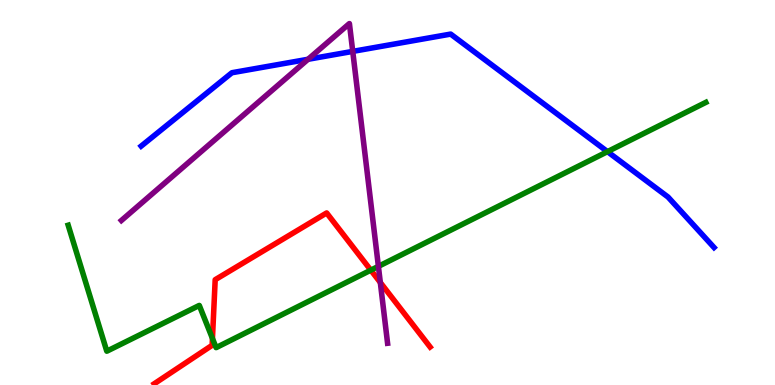[{'lines': ['blue', 'red'], 'intersections': []}, {'lines': ['green', 'red'], 'intersections': [{'x': 2.74, 'y': 1.21}, {'x': 4.78, 'y': 2.98}]}, {'lines': ['purple', 'red'], 'intersections': [{'x': 4.91, 'y': 2.66}]}, {'lines': ['blue', 'green'], 'intersections': [{'x': 7.84, 'y': 6.06}]}, {'lines': ['blue', 'purple'], 'intersections': [{'x': 3.97, 'y': 8.46}, {'x': 4.55, 'y': 8.67}]}, {'lines': ['green', 'purple'], 'intersections': [{'x': 4.88, 'y': 3.08}]}]